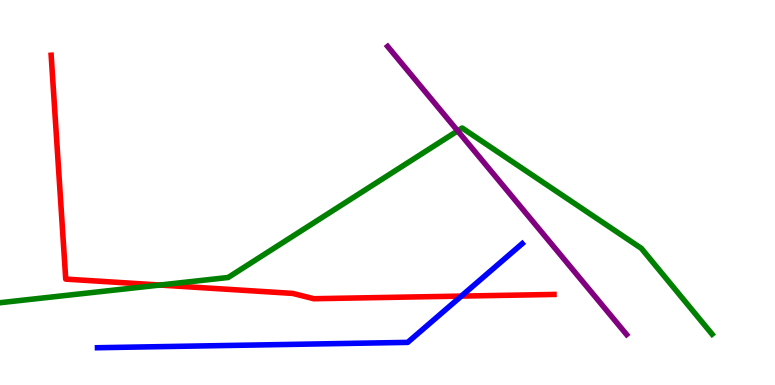[{'lines': ['blue', 'red'], 'intersections': [{'x': 5.95, 'y': 2.31}]}, {'lines': ['green', 'red'], 'intersections': [{'x': 2.06, 'y': 2.6}]}, {'lines': ['purple', 'red'], 'intersections': []}, {'lines': ['blue', 'green'], 'intersections': []}, {'lines': ['blue', 'purple'], 'intersections': []}, {'lines': ['green', 'purple'], 'intersections': [{'x': 5.91, 'y': 6.6}]}]